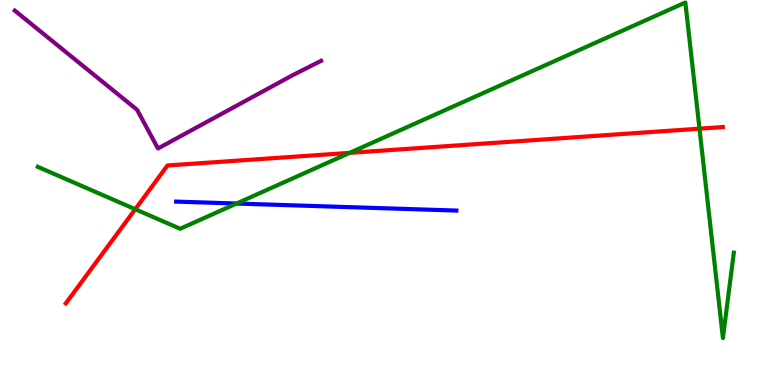[{'lines': ['blue', 'red'], 'intersections': []}, {'lines': ['green', 'red'], 'intersections': [{'x': 1.75, 'y': 4.57}, {'x': 4.51, 'y': 6.03}, {'x': 9.03, 'y': 6.66}]}, {'lines': ['purple', 'red'], 'intersections': []}, {'lines': ['blue', 'green'], 'intersections': [{'x': 3.05, 'y': 4.71}]}, {'lines': ['blue', 'purple'], 'intersections': []}, {'lines': ['green', 'purple'], 'intersections': []}]